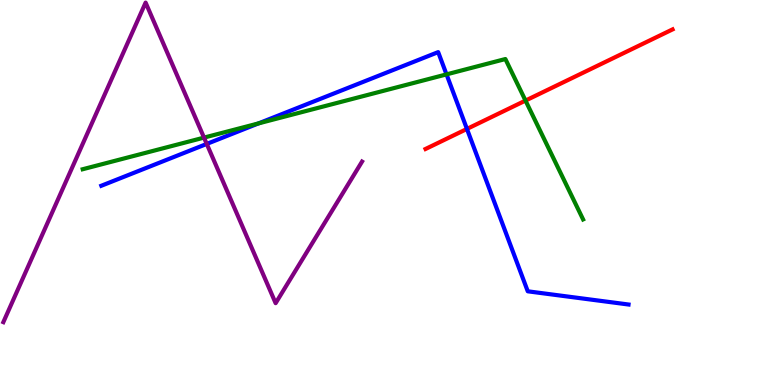[{'lines': ['blue', 'red'], 'intersections': [{'x': 6.03, 'y': 6.65}]}, {'lines': ['green', 'red'], 'intersections': [{'x': 6.78, 'y': 7.39}]}, {'lines': ['purple', 'red'], 'intersections': []}, {'lines': ['blue', 'green'], 'intersections': [{'x': 3.34, 'y': 6.79}, {'x': 5.76, 'y': 8.07}]}, {'lines': ['blue', 'purple'], 'intersections': [{'x': 2.67, 'y': 6.26}]}, {'lines': ['green', 'purple'], 'intersections': [{'x': 2.63, 'y': 6.43}]}]